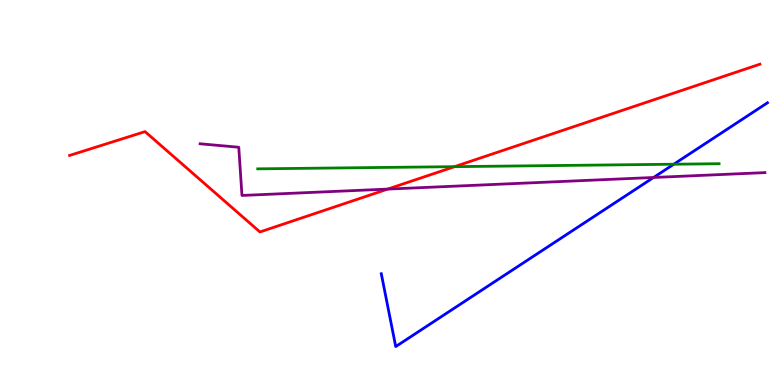[{'lines': ['blue', 'red'], 'intersections': []}, {'lines': ['green', 'red'], 'intersections': [{'x': 5.87, 'y': 5.67}]}, {'lines': ['purple', 'red'], 'intersections': [{'x': 5.0, 'y': 5.09}]}, {'lines': ['blue', 'green'], 'intersections': [{'x': 8.69, 'y': 5.73}]}, {'lines': ['blue', 'purple'], 'intersections': [{'x': 8.43, 'y': 5.39}]}, {'lines': ['green', 'purple'], 'intersections': []}]